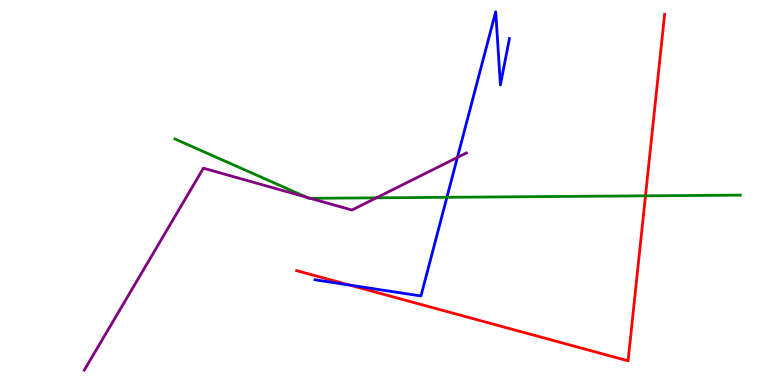[{'lines': ['blue', 'red'], 'intersections': [{'x': 4.51, 'y': 2.6}]}, {'lines': ['green', 'red'], 'intersections': [{'x': 8.33, 'y': 4.91}]}, {'lines': ['purple', 'red'], 'intersections': []}, {'lines': ['blue', 'green'], 'intersections': [{'x': 5.77, 'y': 4.88}]}, {'lines': ['blue', 'purple'], 'intersections': [{'x': 5.9, 'y': 5.91}]}, {'lines': ['green', 'purple'], 'intersections': [{'x': 3.96, 'y': 4.88}, {'x': 4.0, 'y': 4.85}, {'x': 4.86, 'y': 4.86}]}]